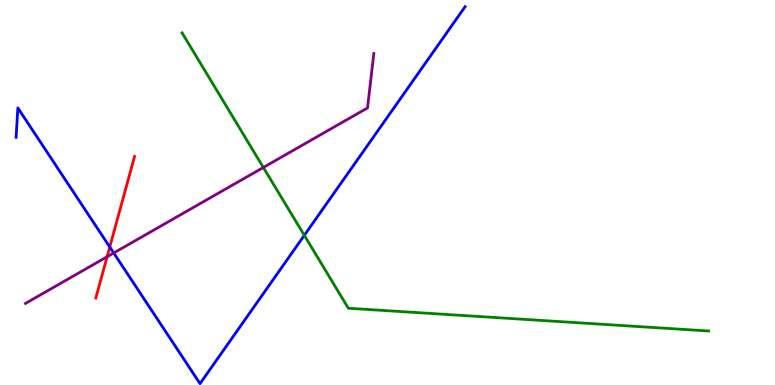[{'lines': ['blue', 'red'], 'intersections': [{'x': 1.42, 'y': 3.58}]}, {'lines': ['green', 'red'], 'intersections': []}, {'lines': ['purple', 'red'], 'intersections': [{'x': 1.38, 'y': 3.33}]}, {'lines': ['blue', 'green'], 'intersections': [{'x': 3.93, 'y': 3.89}]}, {'lines': ['blue', 'purple'], 'intersections': [{'x': 1.47, 'y': 3.43}]}, {'lines': ['green', 'purple'], 'intersections': [{'x': 3.4, 'y': 5.65}]}]